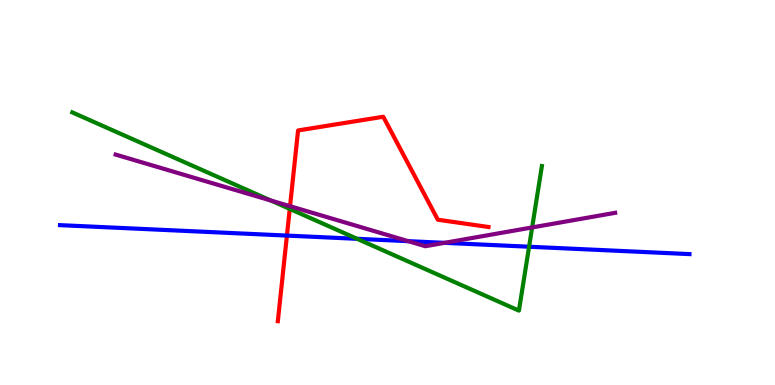[{'lines': ['blue', 'red'], 'intersections': [{'x': 3.7, 'y': 3.88}]}, {'lines': ['green', 'red'], 'intersections': [{'x': 3.74, 'y': 4.57}]}, {'lines': ['purple', 'red'], 'intersections': [{'x': 3.74, 'y': 4.64}]}, {'lines': ['blue', 'green'], 'intersections': [{'x': 4.61, 'y': 3.8}, {'x': 6.83, 'y': 3.59}]}, {'lines': ['blue', 'purple'], 'intersections': [{'x': 5.27, 'y': 3.74}, {'x': 5.74, 'y': 3.69}]}, {'lines': ['green', 'purple'], 'intersections': [{'x': 3.49, 'y': 4.79}, {'x': 6.87, 'y': 4.09}]}]